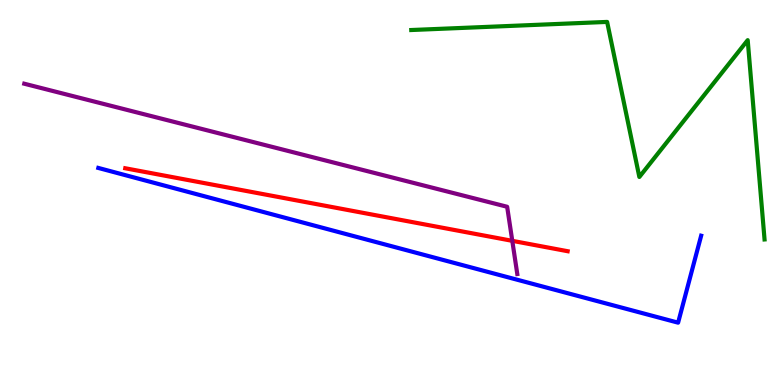[{'lines': ['blue', 'red'], 'intersections': []}, {'lines': ['green', 'red'], 'intersections': []}, {'lines': ['purple', 'red'], 'intersections': [{'x': 6.61, 'y': 3.74}]}, {'lines': ['blue', 'green'], 'intersections': []}, {'lines': ['blue', 'purple'], 'intersections': []}, {'lines': ['green', 'purple'], 'intersections': []}]